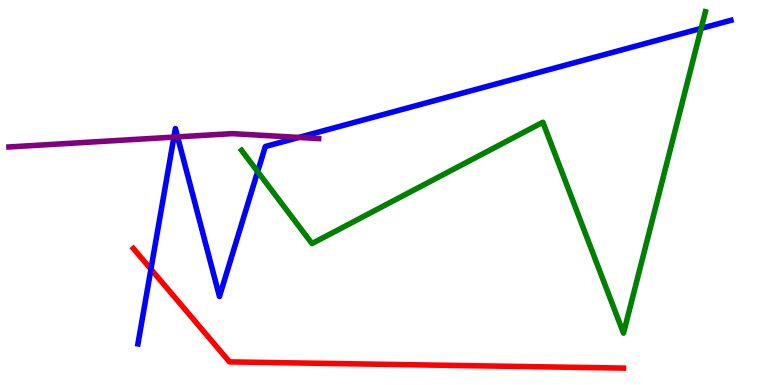[{'lines': ['blue', 'red'], 'intersections': [{'x': 1.95, 'y': 3.01}]}, {'lines': ['green', 'red'], 'intersections': []}, {'lines': ['purple', 'red'], 'intersections': []}, {'lines': ['blue', 'green'], 'intersections': [{'x': 3.32, 'y': 5.54}, {'x': 9.05, 'y': 9.26}]}, {'lines': ['blue', 'purple'], 'intersections': [{'x': 2.24, 'y': 6.44}, {'x': 2.29, 'y': 6.44}, {'x': 3.86, 'y': 6.43}]}, {'lines': ['green', 'purple'], 'intersections': []}]